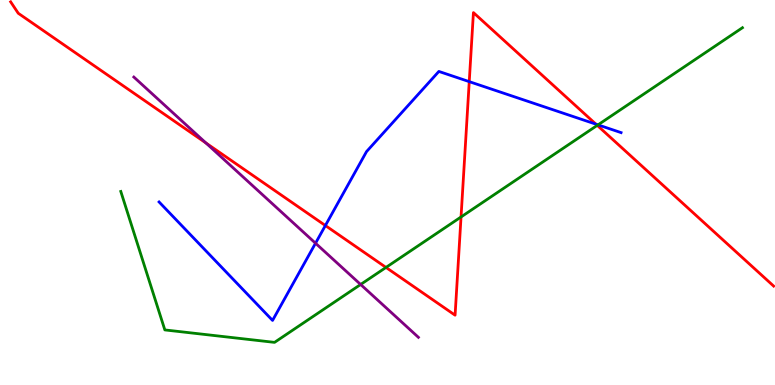[{'lines': ['blue', 'red'], 'intersections': [{'x': 4.2, 'y': 4.14}, {'x': 6.05, 'y': 7.88}, {'x': 7.69, 'y': 6.78}]}, {'lines': ['green', 'red'], 'intersections': [{'x': 4.98, 'y': 3.05}, {'x': 5.95, 'y': 4.36}, {'x': 7.71, 'y': 6.74}]}, {'lines': ['purple', 'red'], 'intersections': [{'x': 2.66, 'y': 6.29}]}, {'lines': ['blue', 'green'], 'intersections': [{'x': 7.72, 'y': 6.76}]}, {'lines': ['blue', 'purple'], 'intersections': [{'x': 4.07, 'y': 3.68}]}, {'lines': ['green', 'purple'], 'intersections': [{'x': 4.65, 'y': 2.61}]}]